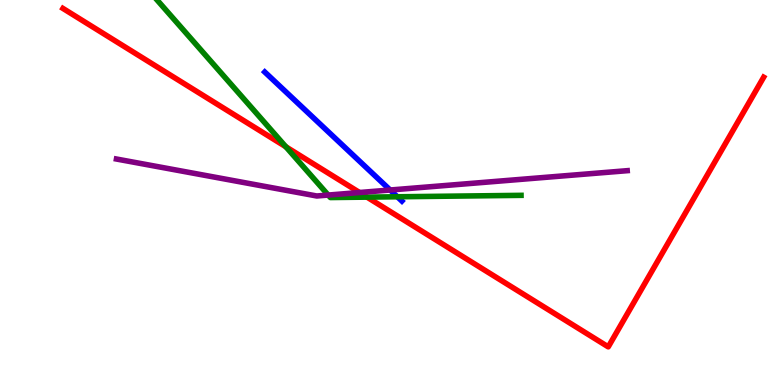[{'lines': ['blue', 'red'], 'intersections': []}, {'lines': ['green', 'red'], 'intersections': [{'x': 3.69, 'y': 6.19}, {'x': 4.74, 'y': 4.88}]}, {'lines': ['purple', 'red'], 'intersections': [{'x': 4.64, 'y': 5.0}]}, {'lines': ['blue', 'green'], 'intersections': [{'x': 5.13, 'y': 4.89}]}, {'lines': ['blue', 'purple'], 'intersections': [{'x': 5.03, 'y': 5.06}]}, {'lines': ['green', 'purple'], 'intersections': [{'x': 4.24, 'y': 4.93}]}]